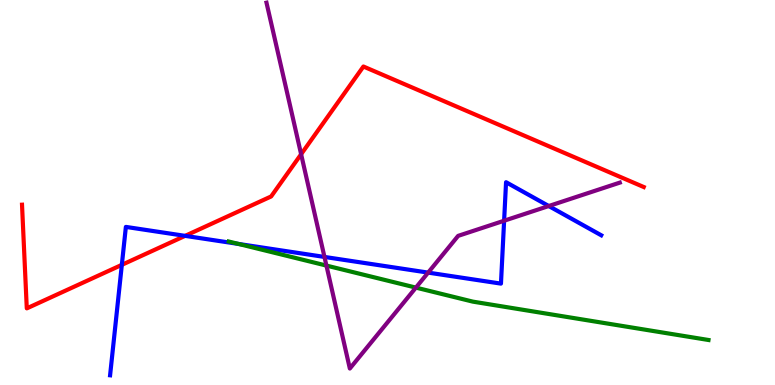[{'lines': ['blue', 'red'], 'intersections': [{'x': 1.57, 'y': 3.12}, {'x': 2.39, 'y': 3.87}]}, {'lines': ['green', 'red'], 'intersections': []}, {'lines': ['purple', 'red'], 'intersections': [{'x': 3.89, 'y': 5.99}]}, {'lines': ['blue', 'green'], 'intersections': [{'x': 3.08, 'y': 3.66}]}, {'lines': ['blue', 'purple'], 'intersections': [{'x': 4.19, 'y': 3.33}, {'x': 5.52, 'y': 2.92}, {'x': 6.5, 'y': 4.27}, {'x': 7.08, 'y': 4.65}]}, {'lines': ['green', 'purple'], 'intersections': [{'x': 4.21, 'y': 3.1}, {'x': 5.37, 'y': 2.53}]}]